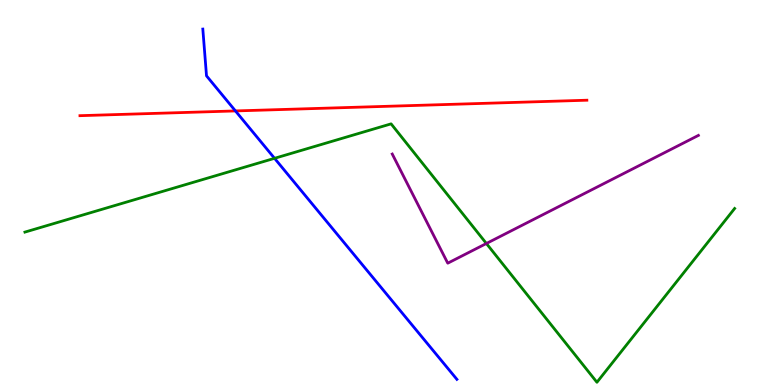[{'lines': ['blue', 'red'], 'intersections': [{'x': 3.04, 'y': 7.12}]}, {'lines': ['green', 'red'], 'intersections': []}, {'lines': ['purple', 'red'], 'intersections': []}, {'lines': ['blue', 'green'], 'intersections': [{'x': 3.54, 'y': 5.89}]}, {'lines': ['blue', 'purple'], 'intersections': []}, {'lines': ['green', 'purple'], 'intersections': [{'x': 6.28, 'y': 3.68}]}]